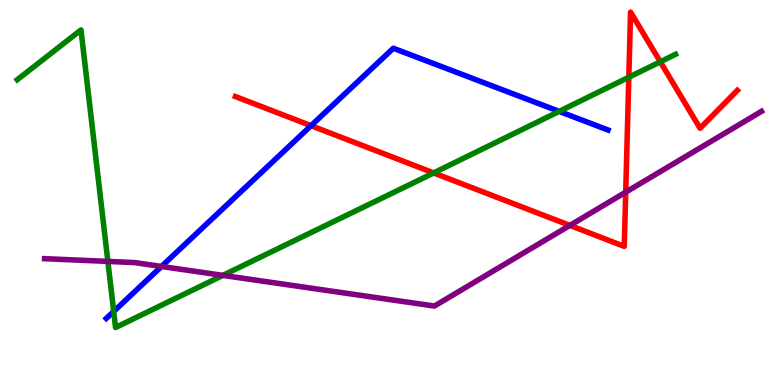[{'lines': ['blue', 'red'], 'intersections': [{'x': 4.01, 'y': 6.74}]}, {'lines': ['green', 'red'], 'intersections': [{'x': 5.6, 'y': 5.51}, {'x': 8.11, 'y': 7.99}, {'x': 8.52, 'y': 8.39}]}, {'lines': ['purple', 'red'], 'intersections': [{'x': 7.35, 'y': 4.15}, {'x': 8.07, 'y': 5.01}]}, {'lines': ['blue', 'green'], 'intersections': [{'x': 1.47, 'y': 1.91}, {'x': 7.21, 'y': 7.11}]}, {'lines': ['blue', 'purple'], 'intersections': [{'x': 2.08, 'y': 3.08}]}, {'lines': ['green', 'purple'], 'intersections': [{'x': 1.39, 'y': 3.21}, {'x': 2.88, 'y': 2.85}]}]